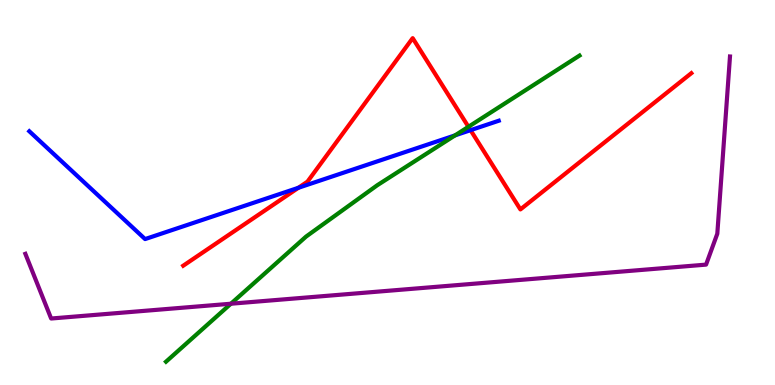[{'lines': ['blue', 'red'], 'intersections': [{'x': 3.85, 'y': 5.12}, {'x': 6.07, 'y': 6.62}]}, {'lines': ['green', 'red'], 'intersections': [{'x': 6.04, 'y': 6.71}]}, {'lines': ['purple', 'red'], 'intersections': []}, {'lines': ['blue', 'green'], 'intersections': [{'x': 5.87, 'y': 6.48}]}, {'lines': ['blue', 'purple'], 'intersections': []}, {'lines': ['green', 'purple'], 'intersections': [{'x': 2.98, 'y': 2.11}]}]